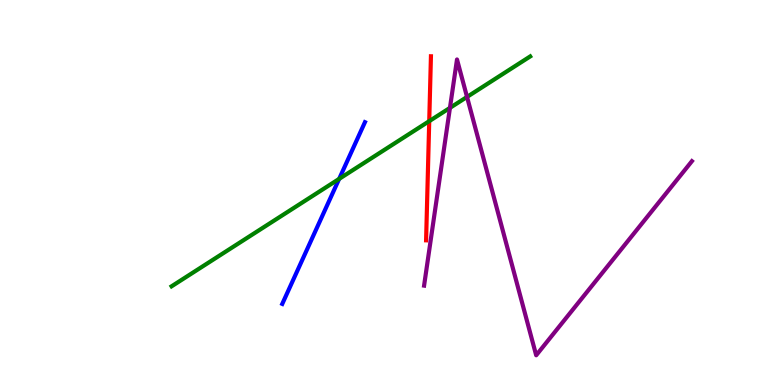[{'lines': ['blue', 'red'], 'intersections': []}, {'lines': ['green', 'red'], 'intersections': [{'x': 5.54, 'y': 6.85}]}, {'lines': ['purple', 'red'], 'intersections': []}, {'lines': ['blue', 'green'], 'intersections': [{'x': 4.38, 'y': 5.35}]}, {'lines': ['blue', 'purple'], 'intersections': []}, {'lines': ['green', 'purple'], 'intersections': [{'x': 5.81, 'y': 7.2}, {'x': 6.03, 'y': 7.48}]}]